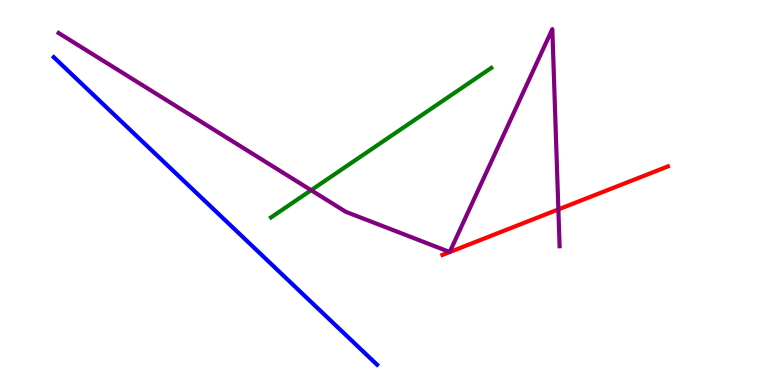[{'lines': ['blue', 'red'], 'intersections': []}, {'lines': ['green', 'red'], 'intersections': []}, {'lines': ['purple', 'red'], 'intersections': [{'x': 7.2, 'y': 4.56}]}, {'lines': ['blue', 'green'], 'intersections': []}, {'lines': ['blue', 'purple'], 'intersections': []}, {'lines': ['green', 'purple'], 'intersections': [{'x': 4.01, 'y': 5.06}]}]